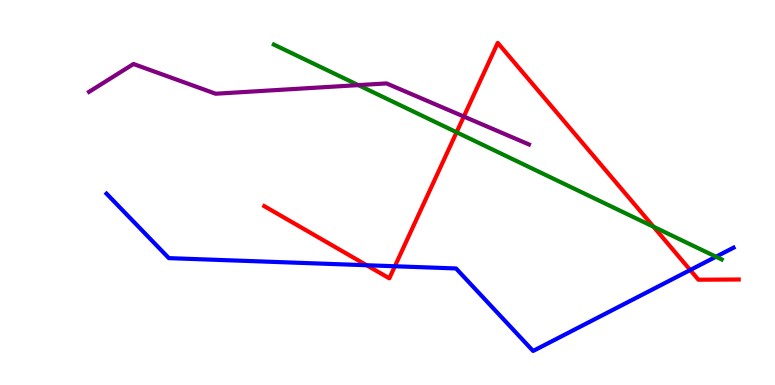[{'lines': ['blue', 'red'], 'intersections': [{'x': 4.73, 'y': 3.11}, {'x': 5.1, 'y': 3.08}, {'x': 8.91, 'y': 2.99}]}, {'lines': ['green', 'red'], 'intersections': [{'x': 5.89, 'y': 6.56}, {'x': 8.43, 'y': 4.11}]}, {'lines': ['purple', 'red'], 'intersections': [{'x': 5.98, 'y': 6.97}]}, {'lines': ['blue', 'green'], 'intersections': [{'x': 9.24, 'y': 3.33}]}, {'lines': ['blue', 'purple'], 'intersections': []}, {'lines': ['green', 'purple'], 'intersections': [{'x': 4.62, 'y': 7.79}]}]